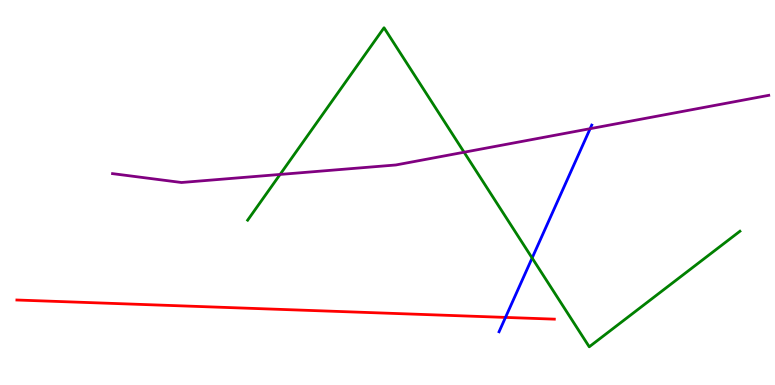[{'lines': ['blue', 'red'], 'intersections': [{'x': 6.52, 'y': 1.76}]}, {'lines': ['green', 'red'], 'intersections': []}, {'lines': ['purple', 'red'], 'intersections': []}, {'lines': ['blue', 'green'], 'intersections': [{'x': 6.87, 'y': 3.3}]}, {'lines': ['blue', 'purple'], 'intersections': [{'x': 7.61, 'y': 6.66}]}, {'lines': ['green', 'purple'], 'intersections': [{'x': 3.61, 'y': 5.47}, {'x': 5.99, 'y': 6.05}]}]